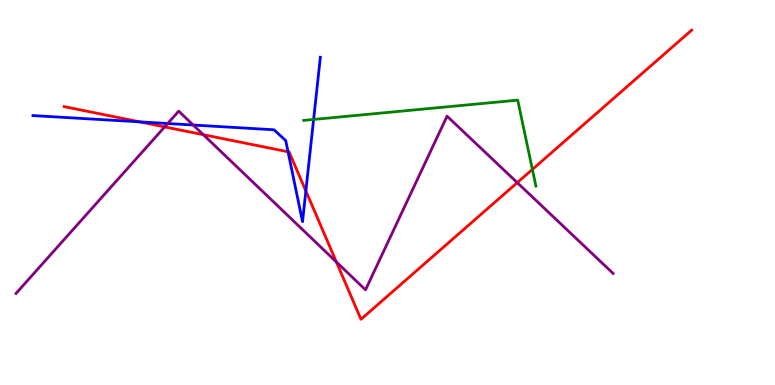[{'lines': ['blue', 'red'], 'intersections': [{'x': 1.8, 'y': 6.83}, {'x': 3.72, 'y': 6.06}, {'x': 3.95, 'y': 5.04}]}, {'lines': ['green', 'red'], 'intersections': [{'x': 6.87, 'y': 5.6}]}, {'lines': ['purple', 'red'], 'intersections': [{'x': 2.12, 'y': 6.7}, {'x': 2.62, 'y': 6.5}, {'x': 4.34, 'y': 3.2}, {'x': 6.67, 'y': 5.26}]}, {'lines': ['blue', 'green'], 'intersections': [{'x': 4.05, 'y': 6.9}]}, {'lines': ['blue', 'purple'], 'intersections': [{'x': 2.16, 'y': 6.79}, {'x': 2.49, 'y': 6.75}]}, {'lines': ['green', 'purple'], 'intersections': []}]